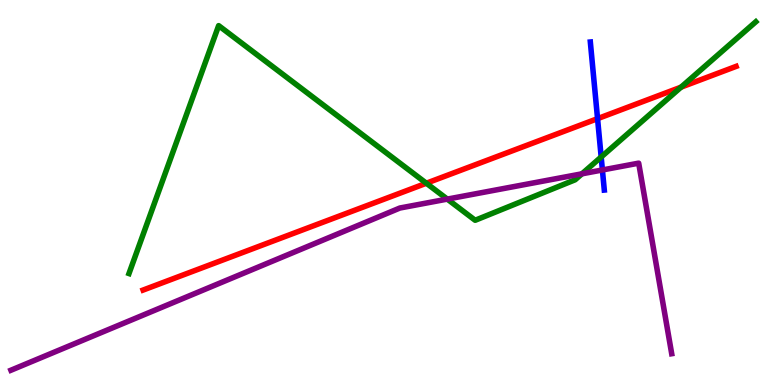[{'lines': ['blue', 'red'], 'intersections': [{'x': 7.71, 'y': 6.92}]}, {'lines': ['green', 'red'], 'intersections': [{'x': 5.5, 'y': 5.24}, {'x': 8.79, 'y': 7.74}]}, {'lines': ['purple', 'red'], 'intersections': []}, {'lines': ['blue', 'green'], 'intersections': [{'x': 7.76, 'y': 5.92}]}, {'lines': ['blue', 'purple'], 'intersections': [{'x': 7.77, 'y': 5.59}]}, {'lines': ['green', 'purple'], 'intersections': [{'x': 5.77, 'y': 4.83}, {'x': 7.51, 'y': 5.49}]}]